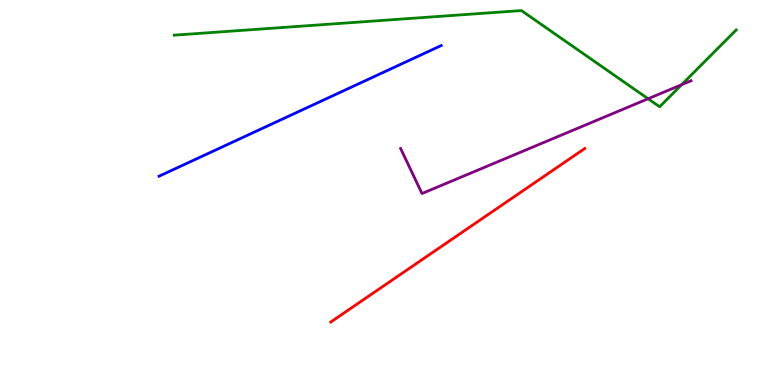[{'lines': ['blue', 'red'], 'intersections': []}, {'lines': ['green', 'red'], 'intersections': []}, {'lines': ['purple', 'red'], 'intersections': []}, {'lines': ['blue', 'green'], 'intersections': []}, {'lines': ['blue', 'purple'], 'intersections': []}, {'lines': ['green', 'purple'], 'intersections': [{'x': 8.36, 'y': 7.44}, {'x': 8.79, 'y': 7.8}]}]